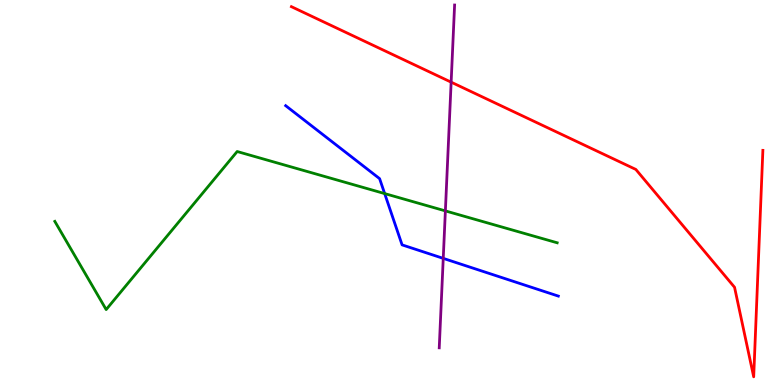[{'lines': ['blue', 'red'], 'intersections': []}, {'lines': ['green', 'red'], 'intersections': []}, {'lines': ['purple', 'red'], 'intersections': [{'x': 5.82, 'y': 7.87}]}, {'lines': ['blue', 'green'], 'intersections': [{'x': 4.96, 'y': 4.97}]}, {'lines': ['blue', 'purple'], 'intersections': [{'x': 5.72, 'y': 3.29}]}, {'lines': ['green', 'purple'], 'intersections': [{'x': 5.75, 'y': 4.52}]}]